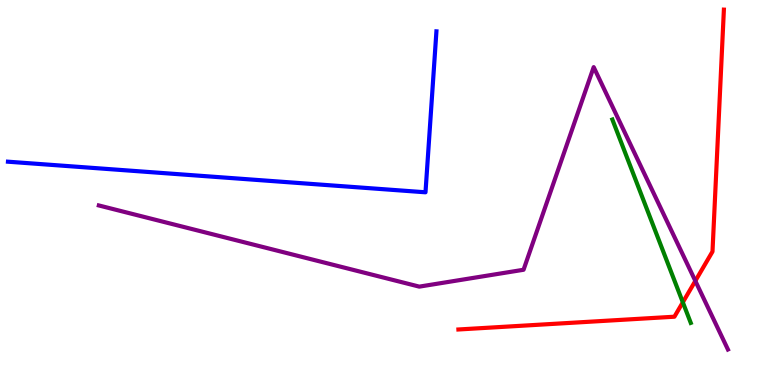[{'lines': ['blue', 'red'], 'intersections': []}, {'lines': ['green', 'red'], 'intersections': [{'x': 8.81, 'y': 2.15}]}, {'lines': ['purple', 'red'], 'intersections': [{'x': 8.97, 'y': 2.7}]}, {'lines': ['blue', 'green'], 'intersections': []}, {'lines': ['blue', 'purple'], 'intersections': []}, {'lines': ['green', 'purple'], 'intersections': []}]